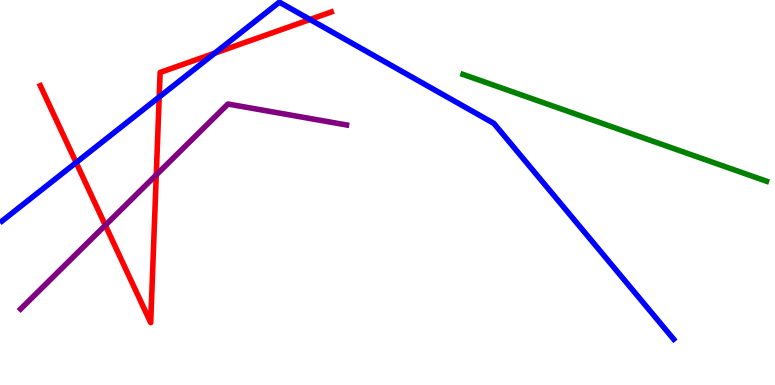[{'lines': ['blue', 'red'], 'intersections': [{'x': 0.982, 'y': 5.78}, {'x': 2.05, 'y': 7.48}, {'x': 2.77, 'y': 8.62}, {'x': 4.0, 'y': 9.49}]}, {'lines': ['green', 'red'], 'intersections': []}, {'lines': ['purple', 'red'], 'intersections': [{'x': 1.36, 'y': 4.15}, {'x': 2.02, 'y': 5.46}]}, {'lines': ['blue', 'green'], 'intersections': []}, {'lines': ['blue', 'purple'], 'intersections': []}, {'lines': ['green', 'purple'], 'intersections': []}]